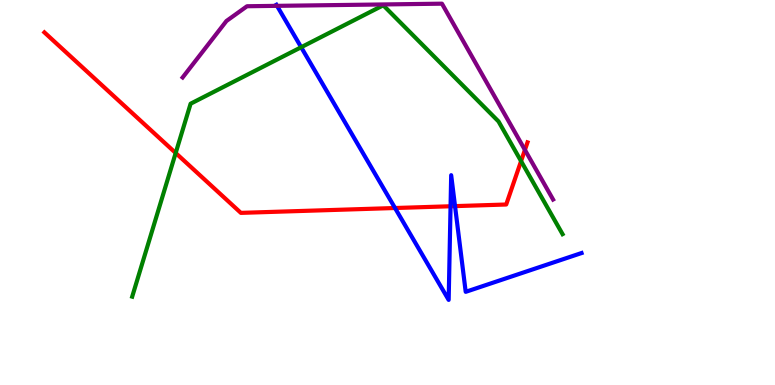[{'lines': ['blue', 'red'], 'intersections': [{'x': 5.1, 'y': 4.6}, {'x': 5.81, 'y': 4.64}, {'x': 5.87, 'y': 4.65}]}, {'lines': ['green', 'red'], 'intersections': [{'x': 2.27, 'y': 6.03}, {'x': 6.72, 'y': 5.81}]}, {'lines': ['purple', 'red'], 'intersections': [{'x': 6.77, 'y': 6.11}]}, {'lines': ['blue', 'green'], 'intersections': [{'x': 3.89, 'y': 8.77}]}, {'lines': ['blue', 'purple'], 'intersections': [{'x': 3.57, 'y': 9.85}]}, {'lines': ['green', 'purple'], 'intersections': []}]